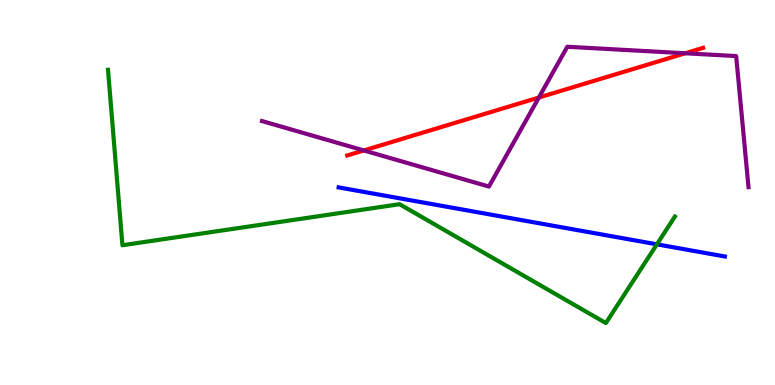[{'lines': ['blue', 'red'], 'intersections': []}, {'lines': ['green', 'red'], 'intersections': []}, {'lines': ['purple', 'red'], 'intersections': [{'x': 4.69, 'y': 6.09}, {'x': 6.95, 'y': 7.47}, {'x': 8.84, 'y': 8.62}]}, {'lines': ['blue', 'green'], 'intersections': [{'x': 8.48, 'y': 3.65}]}, {'lines': ['blue', 'purple'], 'intersections': []}, {'lines': ['green', 'purple'], 'intersections': []}]